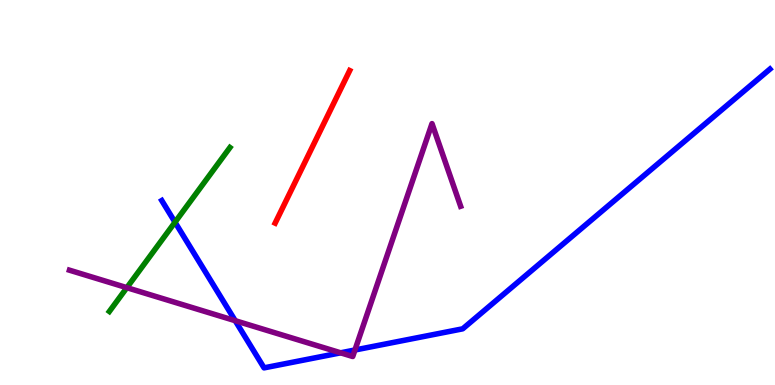[{'lines': ['blue', 'red'], 'intersections': []}, {'lines': ['green', 'red'], 'intersections': []}, {'lines': ['purple', 'red'], 'intersections': []}, {'lines': ['blue', 'green'], 'intersections': [{'x': 2.26, 'y': 4.23}]}, {'lines': ['blue', 'purple'], 'intersections': [{'x': 3.04, 'y': 1.67}, {'x': 4.4, 'y': 0.836}, {'x': 4.58, 'y': 0.909}]}, {'lines': ['green', 'purple'], 'intersections': [{'x': 1.64, 'y': 2.53}]}]